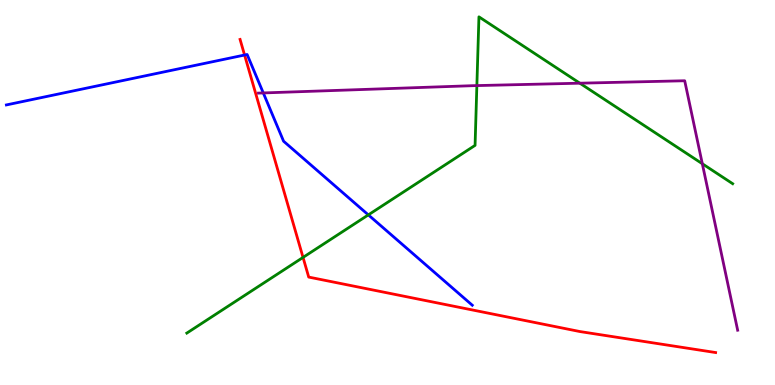[{'lines': ['blue', 'red'], 'intersections': [{'x': 3.16, 'y': 8.57}]}, {'lines': ['green', 'red'], 'intersections': [{'x': 3.91, 'y': 3.31}]}, {'lines': ['purple', 'red'], 'intersections': []}, {'lines': ['blue', 'green'], 'intersections': [{'x': 4.75, 'y': 4.42}]}, {'lines': ['blue', 'purple'], 'intersections': [{'x': 3.4, 'y': 7.59}]}, {'lines': ['green', 'purple'], 'intersections': [{'x': 6.15, 'y': 7.78}, {'x': 7.48, 'y': 7.84}, {'x': 9.06, 'y': 5.75}]}]